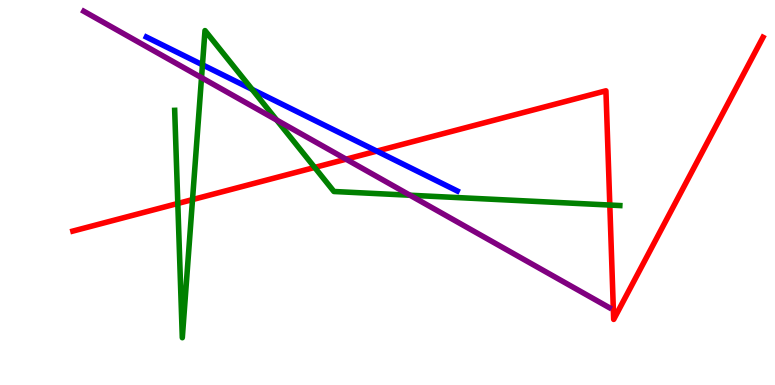[{'lines': ['blue', 'red'], 'intersections': [{'x': 4.86, 'y': 6.08}]}, {'lines': ['green', 'red'], 'intersections': [{'x': 2.29, 'y': 4.72}, {'x': 2.48, 'y': 4.82}, {'x': 4.06, 'y': 5.65}, {'x': 7.87, 'y': 4.67}]}, {'lines': ['purple', 'red'], 'intersections': [{'x': 4.47, 'y': 5.87}]}, {'lines': ['blue', 'green'], 'intersections': [{'x': 2.61, 'y': 8.32}, {'x': 3.25, 'y': 7.68}]}, {'lines': ['blue', 'purple'], 'intersections': []}, {'lines': ['green', 'purple'], 'intersections': [{'x': 2.6, 'y': 7.98}, {'x': 3.57, 'y': 6.88}, {'x': 5.29, 'y': 4.93}]}]